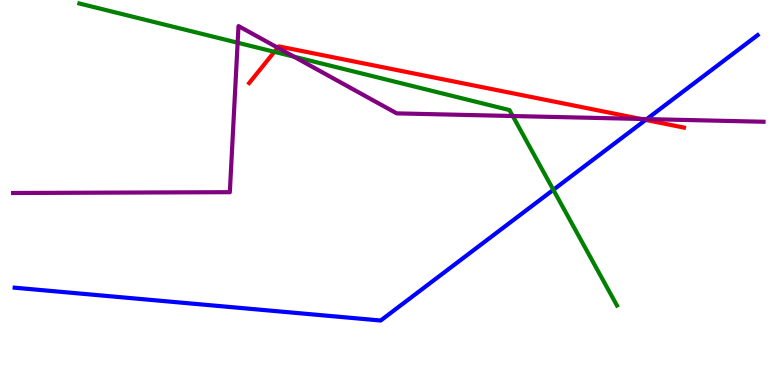[{'lines': ['blue', 'red'], 'intersections': [{'x': 8.33, 'y': 6.89}]}, {'lines': ['green', 'red'], 'intersections': [{'x': 3.54, 'y': 8.65}]}, {'lines': ['purple', 'red'], 'intersections': [{'x': 3.58, 'y': 8.76}, {'x': 8.27, 'y': 6.91}]}, {'lines': ['blue', 'green'], 'intersections': [{'x': 7.14, 'y': 5.07}]}, {'lines': ['blue', 'purple'], 'intersections': [{'x': 8.35, 'y': 6.91}]}, {'lines': ['green', 'purple'], 'intersections': [{'x': 3.07, 'y': 8.89}, {'x': 3.79, 'y': 8.53}, {'x': 6.62, 'y': 6.99}]}]